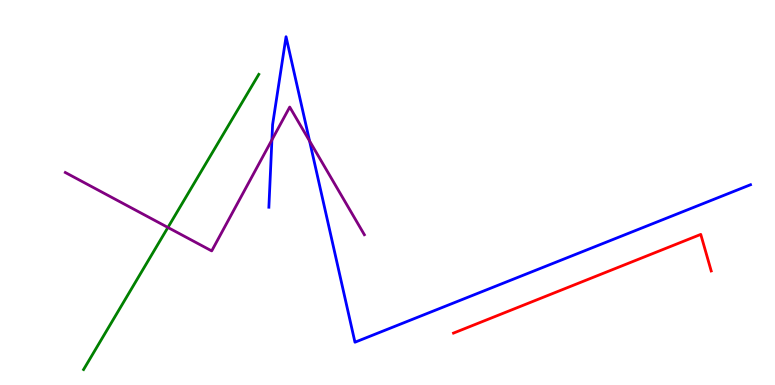[{'lines': ['blue', 'red'], 'intersections': []}, {'lines': ['green', 'red'], 'intersections': []}, {'lines': ['purple', 'red'], 'intersections': []}, {'lines': ['blue', 'green'], 'intersections': []}, {'lines': ['blue', 'purple'], 'intersections': [{'x': 3.51, 'y': 6.37}, {'x': 3.99, 'y': 6.34}]}, {'lines': ['green', 'purple'], 'intersections': [{'x': 2.17, 'y': 4.09}]}]